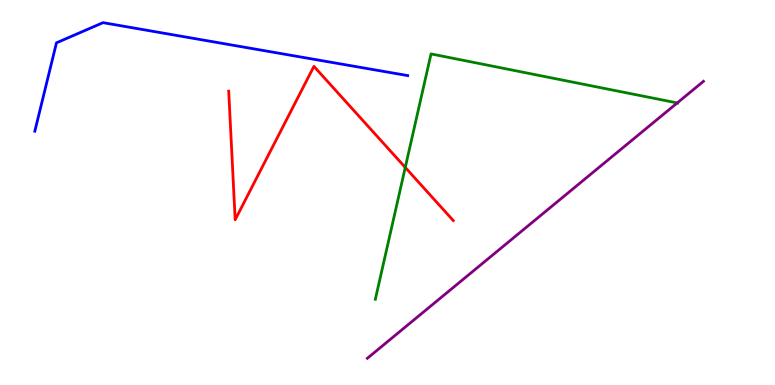[{'lines': ['blue', 'red'], 'intersections': []}, {'lines': ['green', 'red'], 'intersections': [{'x': 5.23, 'y': 5.65}]}, {'lines': ['purple', 'red'], 'intersections': []}, {'lines': ['blue', 'green'], 'intersections': []}, {'lines': ['blue', 'purple'], 'intersections': []}, {'lines': ['green', 'purple'], 'intersections': [{'x': 8.74, 'y': 7.33}]}]